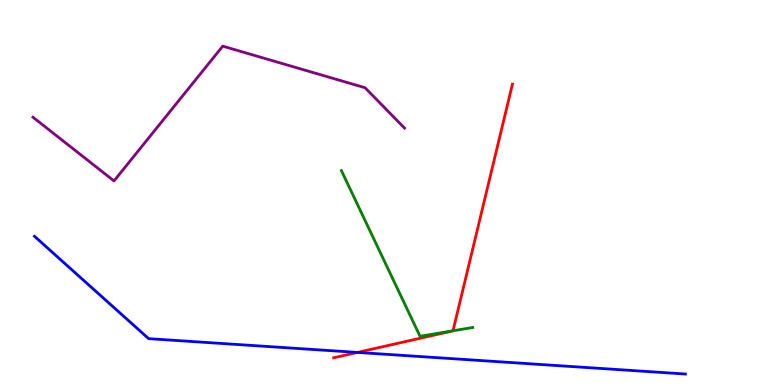[{'lines': ['blue', 'red'], 'intersections': [{'x': 4.61, 'y': 0.846}]}, {'lines': ['green', 'red'], 'intersections': [{'x': 5.85, 'y': 1.41}]}, {'lines': ['purple', 'red'], 'intersections': []}, {'lines': ['blue', 'green'], 'intersections': []}, {'lines': ['blue', 'purple'], 'intersections': []}, {'lines': ['green', 'purple'], 'intersections': []}]